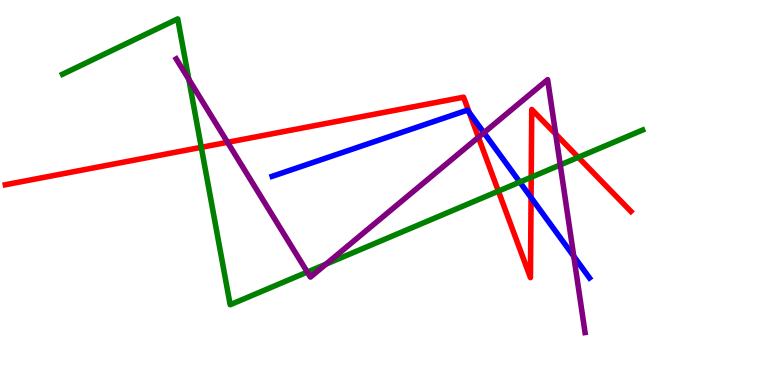[{'lines': ['blue', 'red'], 'intersections': [{'x': 6.06, 'y': 7.08}, {'x': 6.85, 'y': 4.87}]}, {'lines': ['green', 'red'], 'intersections': [{'x': 2.6, 'y': 6.17}, {'x': 6.43, 'y': 5.04}, {'x': 6.85, 'y': 5.4}, {'x': 7.46, 'y': 5.91}]}, {'lines': ['purple', 'red'], 'intersections': [{'x': 2.94, 'y': 6.3}, {'x': 6.17, 'y': 6.43}, {'x': 7.17, 'y': 6.52}]}, {'lines': ['blue', 'green'], 'intersections': [{'x': 6.71, 'y': 5.27}]}, {'lines': ['blue', 'purple'], 'intersections': [{'x': 6.24, 'y': 6.55}, {'x': 7.4, 'y': 3.34}]}, {'lines': ['green', 'purple'], 'intersections': [{'x': 2.44, 'y': 7.94}, {'x': 3.97, 'y': 2.93}, {'x': 4.21, 'y': 3.14}, {'x': 7.23, 'y': 5.72}]}]